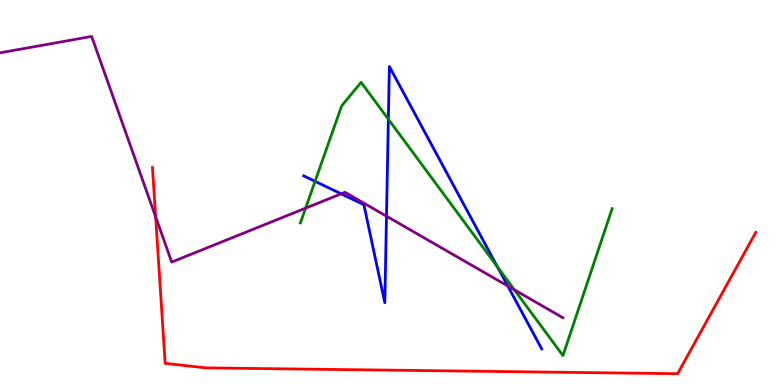[{'lines': ['blue', 'red'], 'intersections': []}, {'lines': ['green', 'red'], 'intersections': []}, {'lines': ['purple', 'red'], 'intersections': [{'x': 2.01, 'y': 4.37}]}, {'lines': ['blue', 'green'], 'intersections': [{'x': 4.07, 'y': 5.29}, {'x': 5.01, 'y': 6.9}, {'x': 6.42, 'y': 3.06}]}, {'lines': ['blue', 'purple'], 'intersections': [{'x': 4.4, 'y': 4.97}, {'x': 4.99, 'y': 4.39}, {'x': 6.55, 'y': 2.57}]}, {'lines': ['green', 'purple'], 'intersections': [{'x': 3.94, 'y': 4.59}, {'x': 6.64, 'y': 2.47}]}]